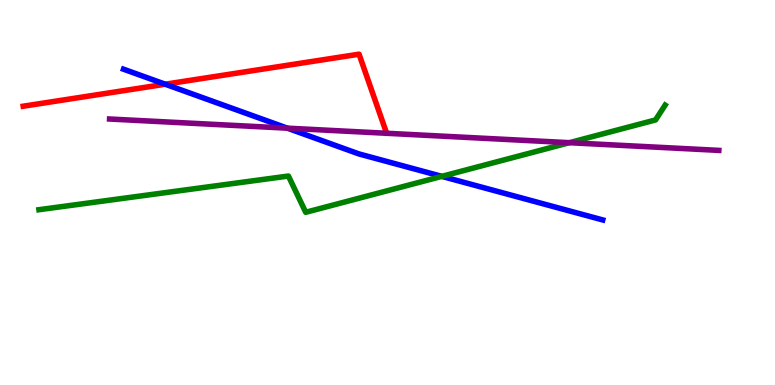[{'lines': ['blue', 'red'], 'intersections': [{'x': 2.13, 'y': 7.81}]}, {'lines': ['green', 'red'], 'intersections': []}, {'lines': ['purple', 'red'], 'intersections': []}, {'lines': ['blue', 'green'], 'intersections': [{'x': 5.7, 'y': 5.42}]}, {'lines': ['blue', 'purple'], 'intersections': [{'x': 3.71, 'y': 6.67}]}, {'lines': ['green', 'purple'], 'intersections': [{'x': 7.35, 'y': 6.29}]}]